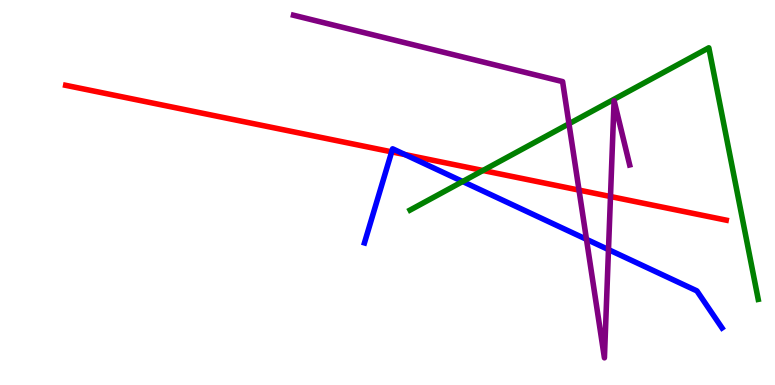[{'lines': ['blue', 'red'], 'intersections': [{'x': 5.05, 'y': 6.06}, {'x': 5.23, 'y': 5.99}]}, {'lines': ['green', 'red'], 'intersections': [{'x': 6.23, 'y': 5.57}]}, {'lines': ['purple', 'red'], 'intersections': [{'x': 7.47, 'y': 5.06}, {'x': 7.88, 'y': 4.9}]}, {'lines': ['blue', 'green'], 'intersections': [{'x': 5.97, 'y': 5.29}]}, {'lines': ['blue', 'purple'], 'intersections': [{'x': 7.57, 'y': 3.78}, {'x': 7.85, 'y': 3.52}]}, {'lines': ['green', 'purple'], 'intersections': [{'x': 7.34, 'y': 6.79}]}]